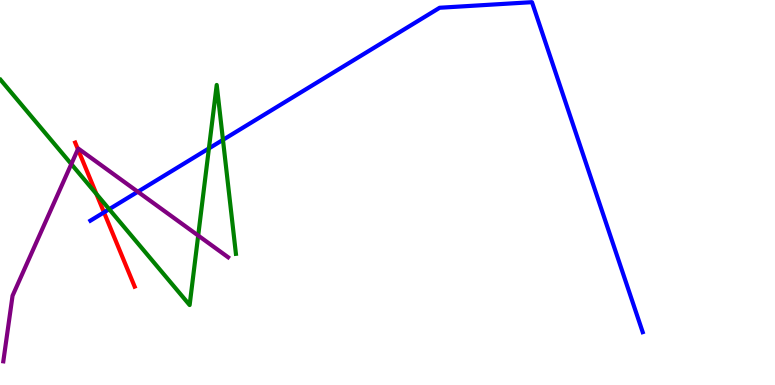[{'lines': ['blue', 'red'], 'intersections': [{'x': 1.34, 'y': 4.48}]}, {'lines': ['green', 'red'], 'intersections': [{'x': 1.24, 'y': 4.96}]}, {'lines': ['purple', 'red'], 'intersections': [{'x': 1.01, 'y': 6.12}]}, {'lines': ['blue', 'green'], 'intersections': [{'x': 1.41, 'y': 4.57}, {'x': 2.7, 'y': 6.15}, {'x': 2.88, 'y': 6.37}]}, {'lines': ['blue', 'purple'], 'intersections': [{'x': 1.78, 'y': 5.02}]}, {'lines': ['green', 'purple'], 'intersections': [{'x': 0.92, 'y': 5.74}, {'x': 2.56, 'y': 3.88}]}]